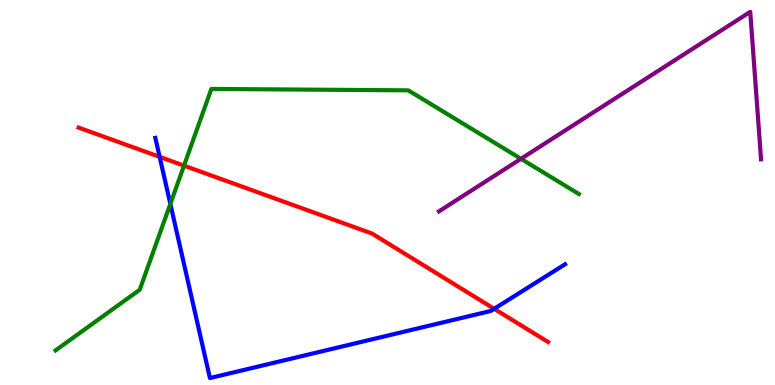[{'lines': ['blue', 'red'], 'intersections': [{'x': 2.06, 'y': 5.93}, {'x': 6.38, 'y': 1.98}]}, {'lines': ['green', 'red'], 'intersections': [{'x': 2.37, 'y': 5.7}]}, {'lines': ['purple', 'red'], 'intersections': []}, {'lines': ['blue', 'green'], 'intersections': [{'x': 2.2, 'y': 4.7}]}, {'lines': ['blue', 'purple'], 'intersections': []}, {'lines': ['green', 'purple'], 'intersections': [{'x': 6.72, 'y': 5.88}]}]